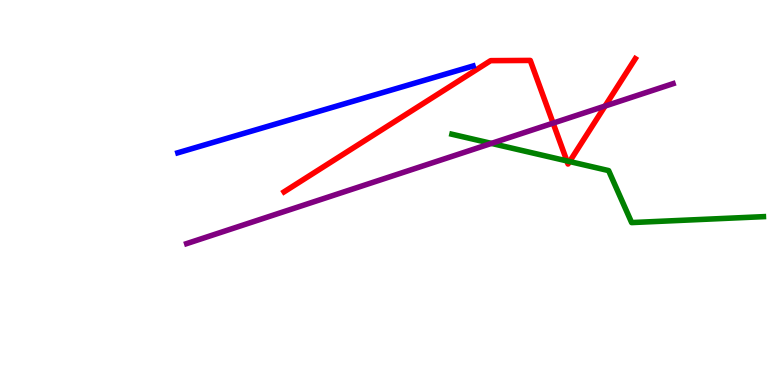[{'lines': ['blue', 'red'], 'intersections': []}, {'lines': ['green', 'red'], 'intersections': [{'x': 7.31, 'y': 5.82}, {'x': 7.35, 'y': 5.8}]}, {'lines': ['purple', 'red'], 'intersections': [{'x': 7.14, 'y': 6.8}, {'x': 7.81, 'y': 7.25}]}, {'lines': ['blue', 'green'], 'intersections': []}, {'lines': ['blue', 'purple'], 'intersections': []}, {'lines': ['green', 'purple'], 'intersections': [{'x': 6.34, 'y': 6.28}]}]